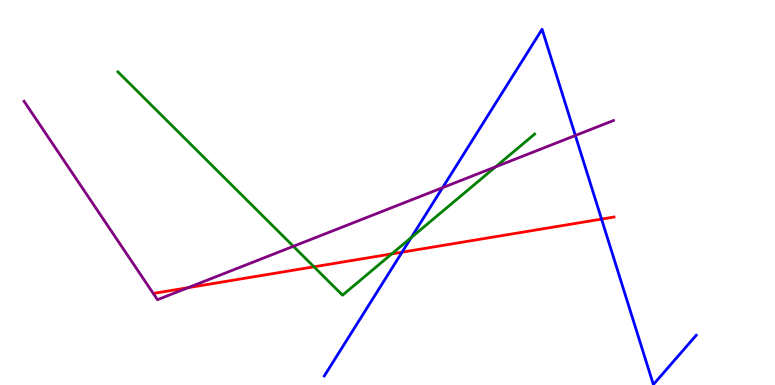[{'lines': ['blue', 'red'], 'intersections': [{'x': 5.19, 'y': 3.45}, {'x': 7.76, 'y': 4.31}]}, {'lines': ['green', 'red'], 'intersections': [{'x': 4.05, 'y': 3.07}, {'x': 5.05, 'y': 3.41}]}, {'lines': ['purple', 'red'], 'intersections': [{'x': 2.43, 'y': 2.53}]}, {'lines': ['blue', 'green'], 'intersections': [{'x': 5.31, 'y': 3.83}]}, {'lines': ['blue', 'purple'], 'intersections': [{'x': 5.71, 'y': 5.13}, {'x': 7.42, 'y': 6.48}]}, {'lines': ['green', 'purple'], 'intersections': [{'x': 3.79, 'y': 3.6}, {'x': 6.39, 'y': 5.67}]}]